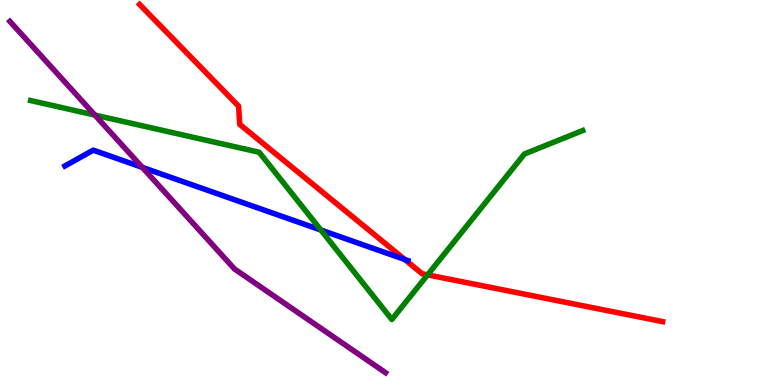[{'lines': ['blue', 'red'], 'intersections': [{'x': 5.22, 'y': 3.26}]}, {'lines': ['green', 'red'], 'intersections': [{'x': 5.52, 'y': 2.86}]}, {'lines': ['purple', 'red'], 'intersections': []}, {'lines': ['blue', 'green'], 'intersections': [{'x': 4.14, 'y': 4.03}]}, {'lines': ['blue', 'purple'], 'intersections': [{'x': 1.84, 'y': 5.65}]}, {'lines': ['green', 'purple'], 'intersections': [{'x': 1.22, 'y': 7.01}]}]